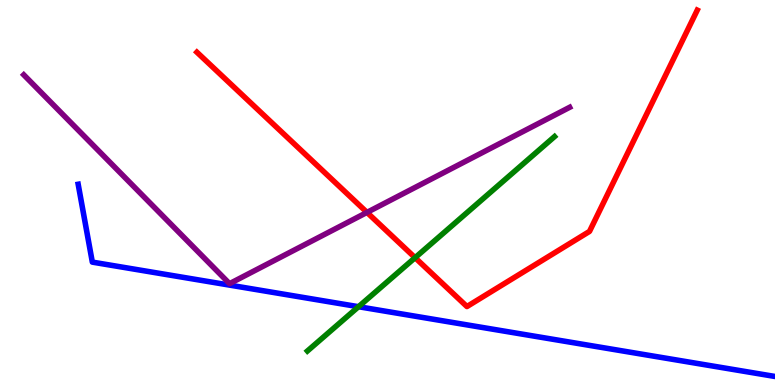[{'lines': ['blue', 'red'], 'intersections': []}, {'lines': ['green', 'red'], 'intersections': [{'x': 5.36, 'y': 3.31}]}, {'lines': ['purple', 'red'], 'intersections': [{'x': 4.74, 'y': 4.48}]}, {'lines': ['blue', 'green'], 'intersections': [{'x': 4.63, 'y': 2.03}]}, {'lines': ['blue', 'purple'], 'intersections': []}, {'lines': ['green', 'purple'], 'intersections': []}]